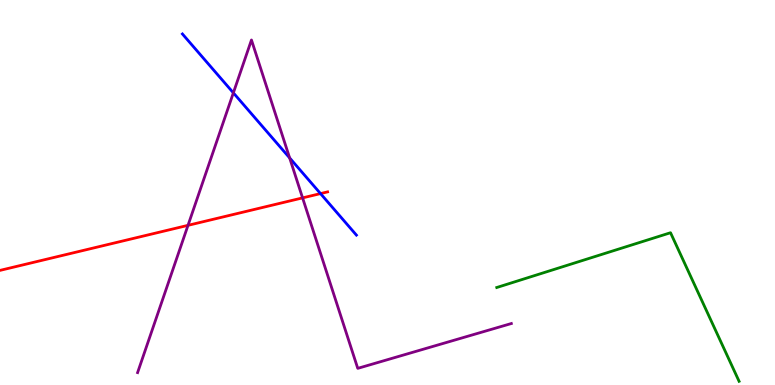[{'lines': ['blue', 'red'], 'intersections': [{'x': 4.14, 'y': 4.97}]}, {'lines': ['green', 'red'], 'intersections': []}, {'lines': ['purple', 'red'], 'intersections': [{'x': 2.43, 'y': 4.15}, {'x': 3.9, 'y': 4.86}]}, {'lines': ['blue', 'green'], 'intersections': []}, {'lines': ['blue', 'purple'], 'intersections': [{'x': 3.01, 'y': 7.59}, {'x': 3.74, 'y': 5.9}]}, {'lines': ['green', 'purple'], 'intersections': []}]